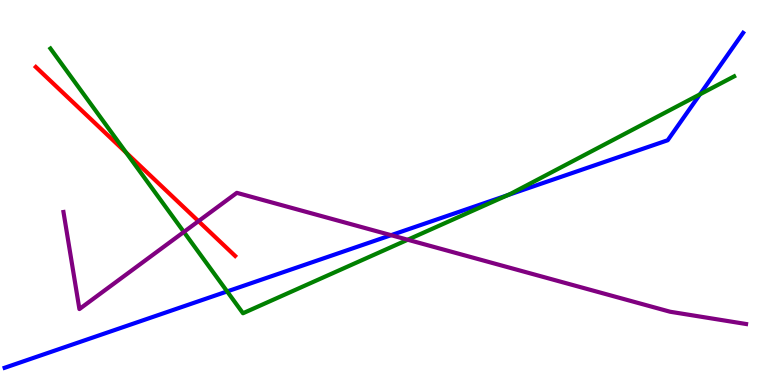[{'lines': ['blue', 'red'], 'intersections': []}, {'lines': ['green', 'red'], 'intersections': [{'x': 1.63, 'y': 6.03}]}, {'lines': ['purple', 'red'], 'intersections': [{'x': 2.56, 'y': 4.26}]}, {'lines': ['blue', 'green'], 'intersections': [{'x': 2.93, 'y': 2.43}, {'x': 6.55, 'y': 4.93}, {'x': 9.03, 'y': 7.55}]}, {'lines': ['blue', 'purple'], 'intersections': [{'x': 5.05, 'y': 3.89}]}, {'lines': ['green', 'purple'], 'intersections': [{'x': 2.37, 'y': 3.98}, {'x': 5.26, 'y': 3.77}]}]